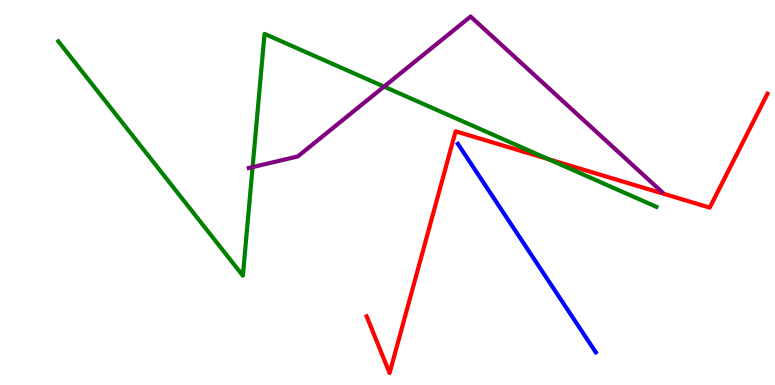[{'lines': ['blue', 'red'], 'intersections': []}, {'lines': ['green', 'red'], 'intersections': [{'x': 7.08, 'y': 5.87}]}, {'lines': ['purple', 'red'], 'intersections': []}, {'lines': ['blue', 'green'], 'intersections': []}, {'lines': ['blue', 'purple'], 'intersections': []}, {'lines': ['green', 'purple'], 'intersections': [{'x': 3.26, 'y': 5.66}, {'x': 4.96, 'y': 7.75}]}]